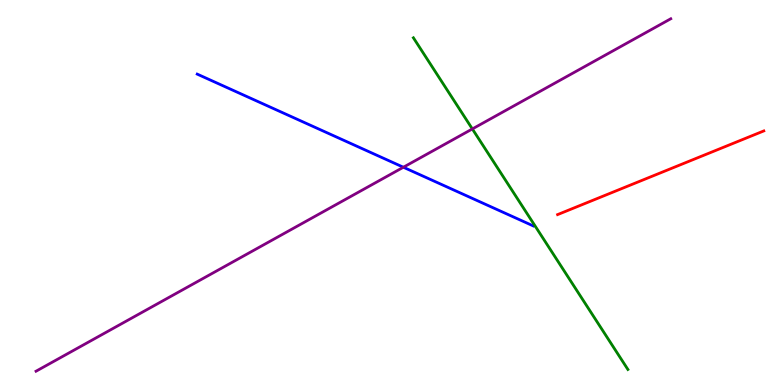[{'lines': ['blue', 'red'], 'intersections': []}, {'lines': ['green', 'red'], 'intersections': []}, {'lines': ['purple', 'red'], 'intersections': []}, {'lines': ['blue', 'green'], 'intersections': []}, {'lines': ['blue', 'purple'], 'intersections': [{'x': 5.2, 'y': 5.66}]}, {'lines': ['green', 'purple'], 'intersections': [{'x': 6.09, 'y': 6.65}]}]